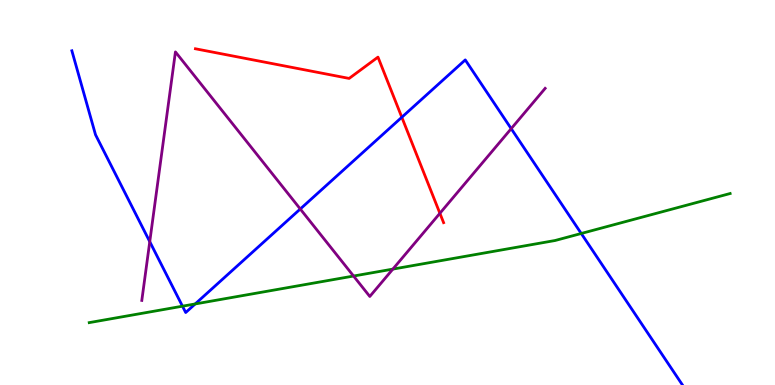[{'lines': ['blue', 'red'], 'intersections': [{'x': 5.18, 'y': 6.95}]}, {'lines': ['green', 'red'], 'intersections': []}, {'lines': ['purple', 'red'], 'intersections': [{'x': 5.68, 'y': 4.46}]}, {'lines': ['blue', 'green'], 'intersections': [{'x': 2.35, 'y': 2.05}, {'x': 2.52, 'y': 2.11}, {'x': 7.5, 'y': 3.94}]}, {'lines': ['blue', 'purple'], 'intersections': [{'x': 1.93, 'y': 3.72}, {'x': 3.87, 'y': 4.57}, {'x': 6.6, 'y': 6.66}]}, {'lines': ['green', 'purple'], 'intersections': [{'x': 4.56, 'y': 2.83}, {'x': 5.07, 'y': 3.01}]}]